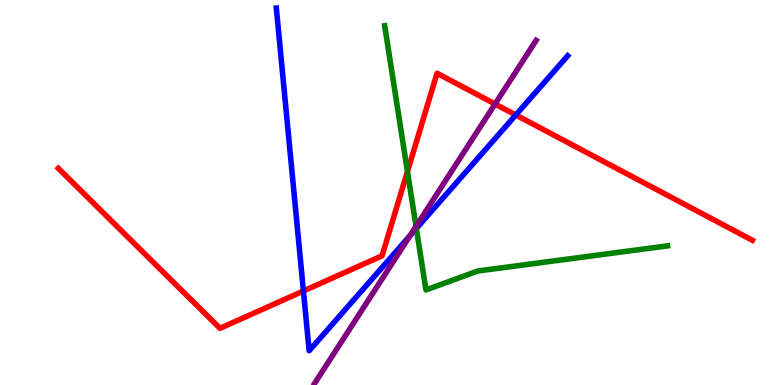[{'lines': ['blue', 'red'], 'intersections': [{'x': 3.92, 'y': 2.44}, {'x': 6.66, 'y': 7.01}]}, {'lines': ['green', 'red'], 'intersections': [{'x': 5.26, 'y': 5.55}]}, {'lines': ['purple', 'red'], 'intersections': [{'x': 6.39, 'y': 7.3}]}, {'lines': ['blue', 'green'], 'intersections': [{'x': 5.37, 'y': 4.07}]}, {'lines': ['blue', 'purple'], 'intersections': [{'x': 5.29, 'y': 3.88}]}, {'lines': ['green', 'purple'], 'intersections': [{'x': 5.37, 'y': 4.12}]}]